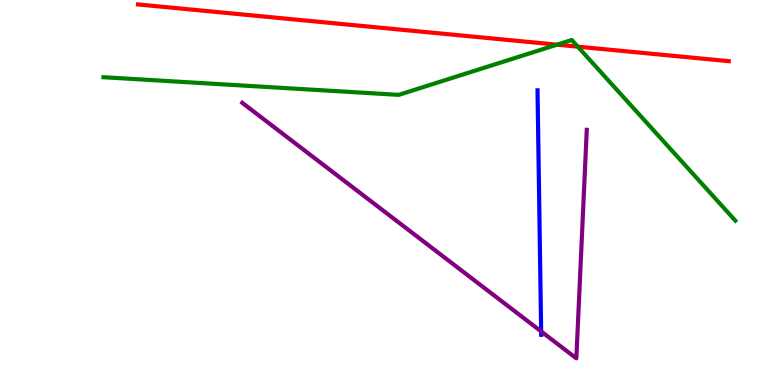[{'lines': ['blue', 'red'], 'intersections': []}, {'lines': ['green', 'red'], 'intersections': [{'x': 7.19, 'y': 8.84}, {'x': 7.46, 'y': 8.79}]}, {'lines': ['purple', 'red'], 'intersections': []}, {'lines': ['blue', 'green'], 'intersections': []}, {'lines': ['blue', 'purple'], 'intersections': [{'x': 6.98, 'y': 1.39}]}, {'lines': ['green', 'purple'], 'intersections': []}]